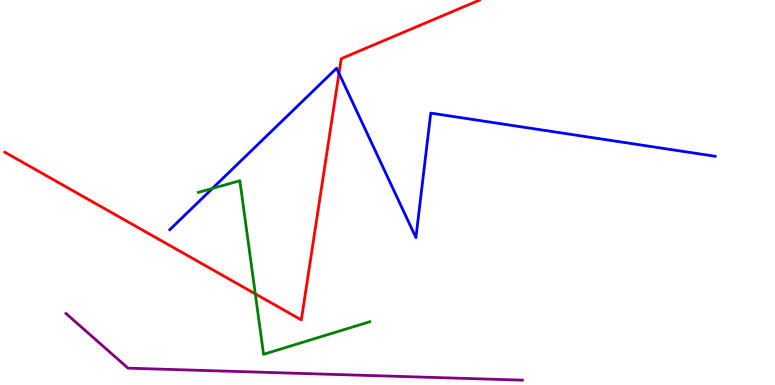[{'lines': ['blue', 'red'], 'intersections': [{'x': 4.37, 'y': 8.1}]}, {'lines': ['green', 'red'], 'intersections': [{'x': 3.29, 'y': 2.37}]}, {'lines': ['purple', 'red'], 'intersections': []}, {'lines': ['blue', 'green'], 'intersections': [{'x': 2.74, 'y': 5.11}]}, {'lines': ['blue', 'purple'], 'intersections': []}, {'lines': ['green', 'purple'], 'intersections': []}]